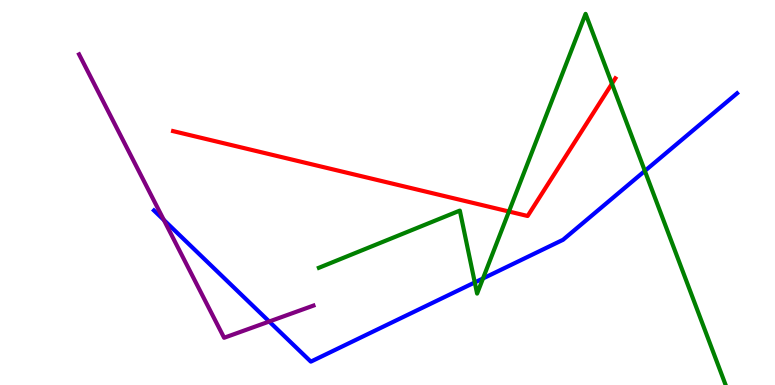[{'lines': ['blue', 'red'], 'intersections': []}, {'lines': ['green', 'red'], 'intersections': [{'x': 6.57, 'y': 4.51}, {'x': 7.9, 'y': 7.83}]}, {'lines': ['purple', 'red'], 'intersections': []}, {'lines': ['blue', 'green'], 'intersections': [{'x': 6.13, 'y': 2.66}, {'x': 6.23, 'y': 2.77}, {'x': 8.32, 'y': 5.56}]}, {'lines': ['blue', 'purple'], 'intersections': [{'x': 2.11, 'y': 4.29}, {'x': 3.47, 'y': 1.65}]}, {'lines': ['green', 'purple'], 'intersections': []}]